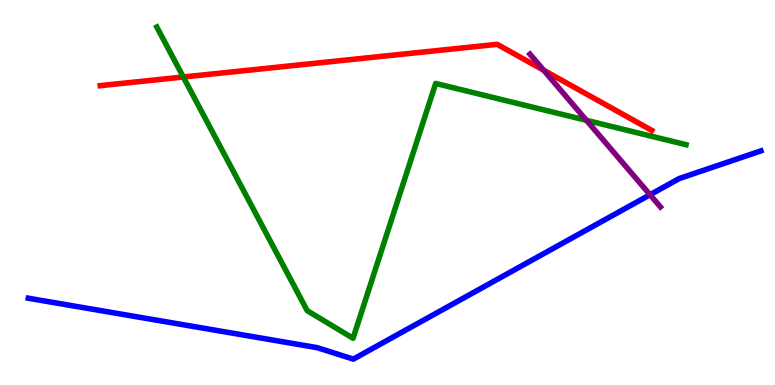[{'lines': ['blue', 'red'], 'intersections': []}, {'lines': ['green', 'red'], 'intersections': [{'x': 2.37, 'y': 8.0}]}, {'lines': ['purple', 'red'], 'intersections': [{'x': 7.01, 'y': 8.18}]}, {'lines': ['blue', 'green'], 'intersections': []}, {'lines': ['blue', 'purple'], 'intersections': [{'x': 8.39, 'y': 4.94}]}, {'lines': ['green', 'purple'], 'intersections': [{'x': 7.57, 'y': 6.87}]}]